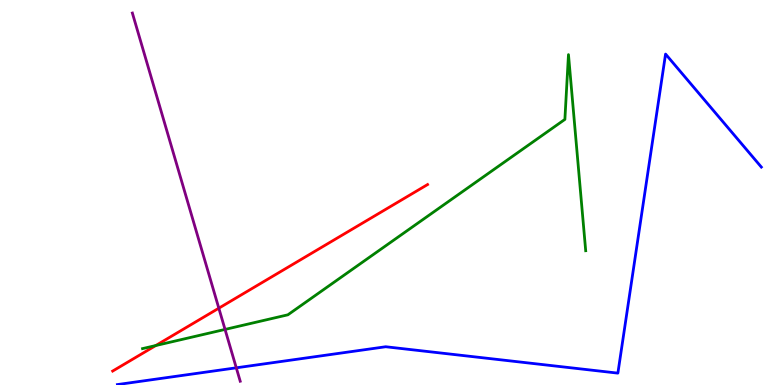[{'lines': ['blue', 'red'], 'intersections': []}, {'lines': ['green', 'red'], 'intersections': [{'x': 2.01, 'y': 1.03}]}, {'lines': ['purple', 'red'], 'intersections': [{'x': 2.82, 'y': 2.0}]}, {'lines': ['blue', 'green'], 'intersections': []}, {'lines': ['blue', 'purple'], 'intersections': [{'x': 3.05, 'y': 0.446}]}, {'lines': ['green', 'purple'], 'intersections': [{'x': 2.9, 'y': 1.44}]}]